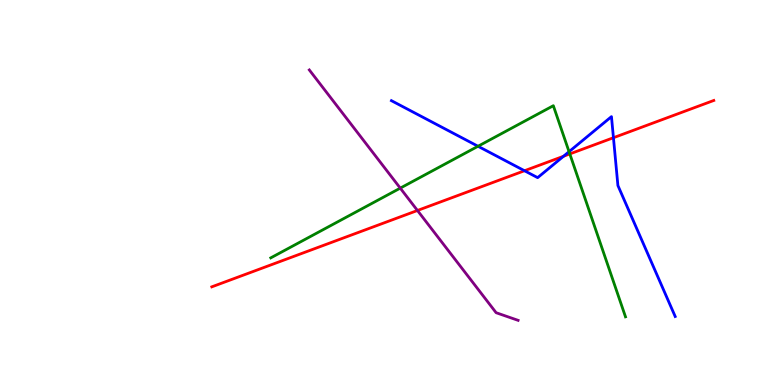[{'lines': ['blue', 'red'], 'intersections': [{'x': 6.77, 'y': 5.57}, {'x': 7.27, 'y': 5.94}, {'x': 7.92, 'y': 6.42}]}, {'lines': ['green', 'red'], 'intersections': [{'x': 7.35, 'y': 6.0}]}, {'lines': ['purple', 'red'], 'intersections': [{'x': 5.39, 'y': 4.53}]}, {'lines': ['blue', 'green'], 'intersections': [{'x': 6.17, 'y': 6.2}, {'x': 7.34, 'y': 6.06}]}, {'lines': ['blue', 'purple'], 'intersections': []}, {'lines': ['green', 'purple'], 'intersections': [{'x': 5.16, 'y': 5.11}]}]